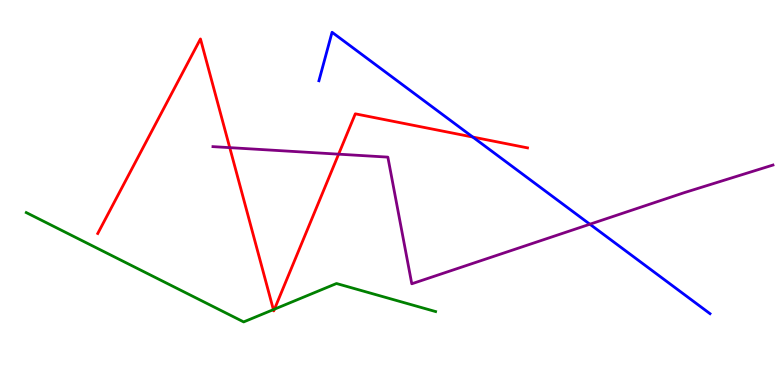[{'lines': ['blue', 'red'], 'intersections': [{'x': 6.1, 'y': 6.44}]}, {'lines': ['green', 'red'], 'intersections': [{'x': 3.53, 'y': 1.96}, {'x': 3.54, 'y': 1.97}]}, {'lines': ['purple', 'red'], 'intersections': [{'x': 2.96, 'y': 6.17}, {'x': 4.37, 'y': 6.0}]}, {'lines': ['blue', 'green'], 'intersections': []}, {'lines': ['blue', 'purple'], 'intersections': [{'x': 7.61, 'y': 4.18}]}, {'lines': ['green', 'purple'], 'intersections': []}]